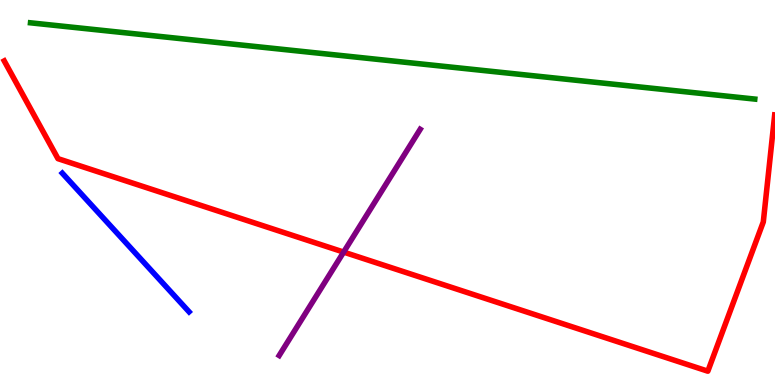[{'lines': ['blue', 'red'], 'intersections': []}, {'lines': ['green', 'red'], 'intersections': []}, {'lines': ['purple', 'red'], 'intersections': [{'x': 4.43, 'y': 3.45}]}, {'lines': ['blue', 'green'], 'intersections': []}, {'lines': ['blue', 'purple'], 'intersections': []}, {'lines': ['green', 'purple'], 'intersections': []}]